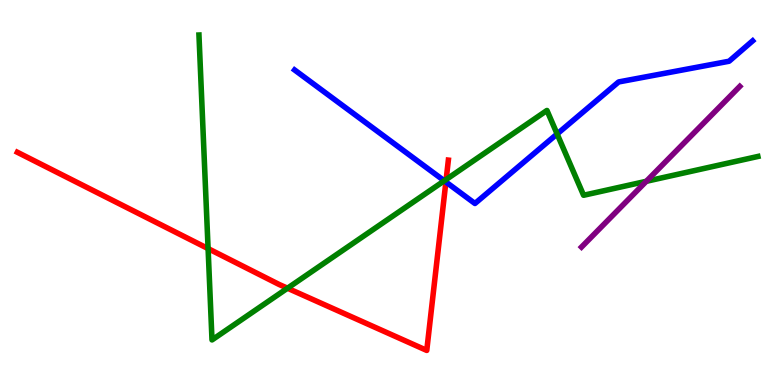[{'lines': ['blue', 'red'], 'intersections': [{'x': 5.75, 'y': 5.27}]}, {'lines': ['green', 'red'], 'intersections': [{'x': 2.69, 'y': 3.54}, {'x': 3.71, 'y': 2.51}, {'x': 5.76, 'y': 5.34}]}, {'lines': ['purple', 'red'], 'intersections': []}, {'lines': ['blue', 'green'], 'intersections': [{'x': 5.73, 'y': 5.3}, {'x': 7.19, 'y': 6.52}]}, {'lines': ['blue', 'purple'], 'intersections': []}, {'lines': ['green', 'purple'], 'intersections': [{'x': 8.34, 'y': 5.29}]}]